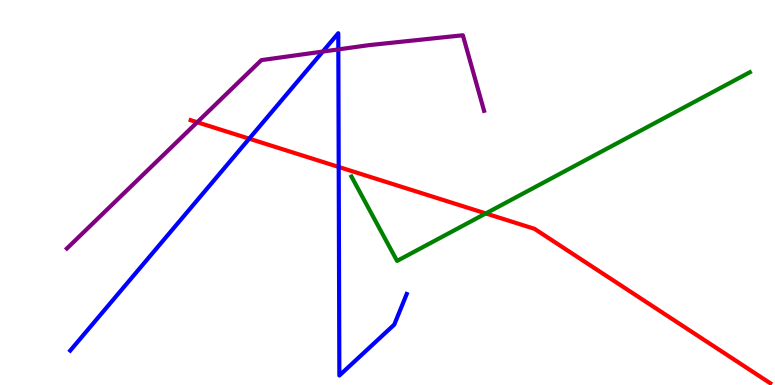[{'lines': ['blue', 'red'], 'intersections': [{'x': 3.22, 'y': 6.4}, {'x': 4.37, 'y': 5.66}]}, {'lines': ['green', 'red'], 'intersections': [{'x': 6.27, 'y': 4.46}]}, {'lines': ['purple', 'red'], 'intersections': [{'x': 2.54, 'y': 6.82}]}, {'lines': ['blue', 'green'], 'intersections': []}, {'lines': ['blue', 'purple'], 'intersections': [{'x': 4.16, 'y': 8.66}, {'x': 4.37, 'y': 8.72}]}, {'lines': ['green', 'purple'], 'intersections': []}]